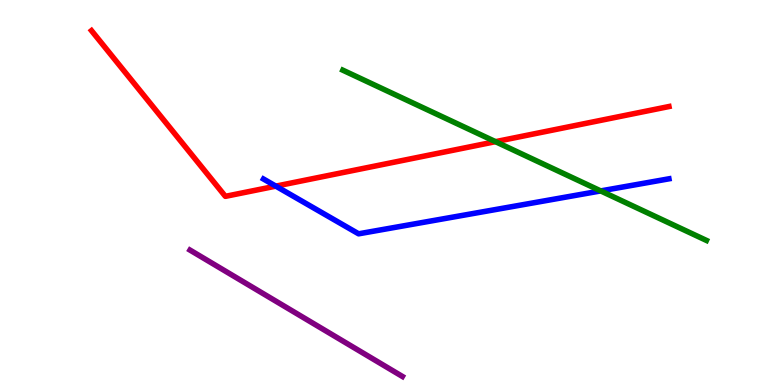[{'lines': ['blue', 'red'], 'intersections': [{'x': 3.56, 'y': 5.17}]}, {'lines': ['green', 'red'], 'intersections': [{'x': 6.39, 'y': 6.32}]}, {'lines': ['purple', 'red'], 'intersections': []}, {'lines': ['blue', 'green'], 'intersections': [{'x': 7.75, 'y': 5.04}]}, {'lines': ['blue', 'purple'], 'intersections': []}, {'lines': ['green', 'purple'], 'intersections': []}]